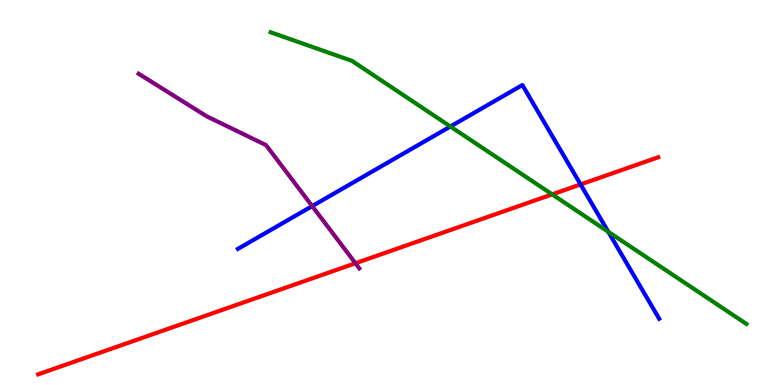[{'lines': ['blue', 'red'], 'intersections': [{'x': 7.49, 'y': 5.21}]}, {'lines': ['green', 'red'], 'intersections': [{'x': 7.12, 'y': 4.95}]}, {'lines': ['purple', 'red'], 'intersections': [{'x': 4.59, 'y': 3.16}]}, {'lines': ['blue', 'green'], 'intersections': [{'x': 5.81, 'y': 6.71}, {'x': 7.85, 'y': 3.98}]}, {'lines': ['blue', 'purple'], 'intersections': [{'x': 4.03, 'y': 4.65}]}, {'lines': ['green', 'purple'], 'intersections': []}]